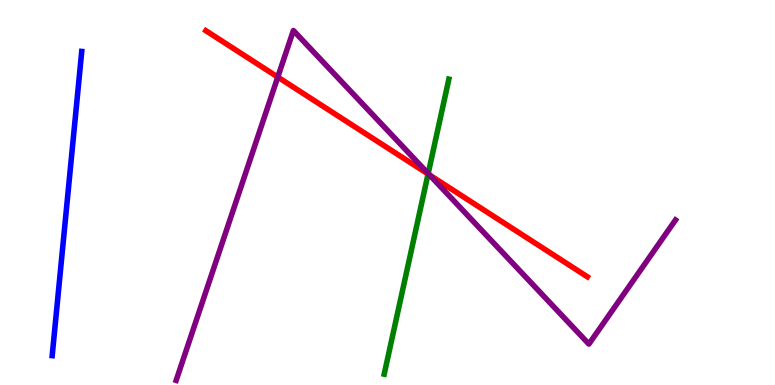[{'lines': ['blue', 'red'], 'intersections': []}, {'lines': ['green', 'red'], 'intersections': [{'x': 5.52, 'y': 5.48}]}, {'lines': ['purple', 'red'], 'intersections': [{'x': 3.58, 'y': 8.0}, {'x': 5.54, 'y': 5.46}]}, {'lines': ['blue', 'green'], 'intersections': []}, {'lines': ['blue', 'purple'], 'intersections': []}, {'lines': ['green', 'purple'], 'intersections': [{'x': 5.52, 'y': 5.49}]}]